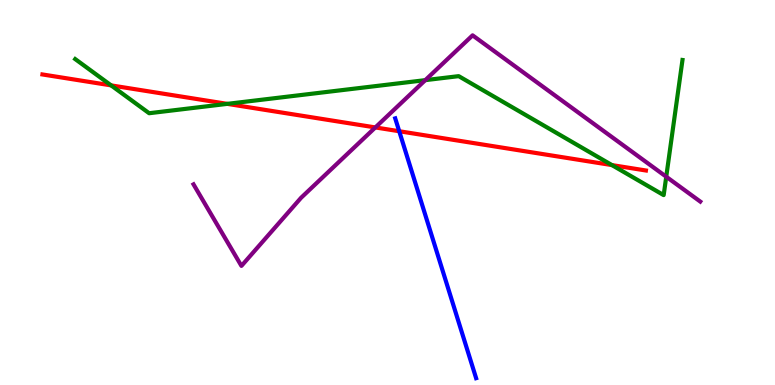[{'lines': ['blue', 'red'], 'intersections': [{'x': 5.15, 'y': 6.59}]}, {'lines': ['green', 'red'], 'intersections': [{'x': 1.43, 'y': 7.78}, {'x': 2.93, 'y': 7.3}, {'x': 7.9, 'y': 5.71}]}, {'lines': ['purple', 'red'], 'intersections': [{'x': 4.84, 'y': 6.69}]}, {'lines': ['blue', 'green'], 'intersections': []}, {'lines': ['blue', 'purple'], 'intersections': []}, {'lines': ['green', 'purple'], 'intersections': [{'x': 5.49, 'y': 7.92}, {'x': 8.6, 'y': 5.41}]}]